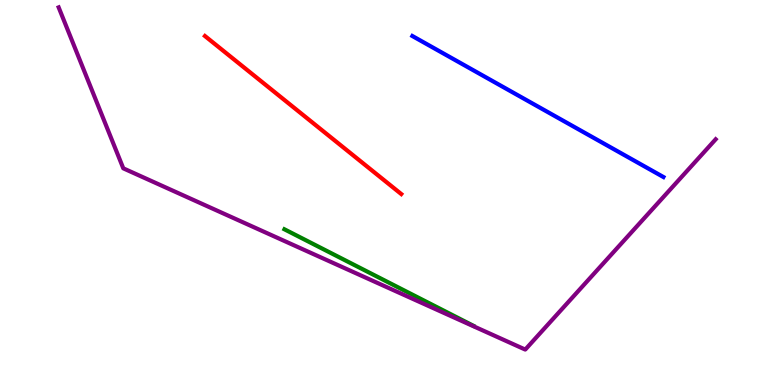[{'lines': ['blue', 'red'], 'intersections': []}, {'lines': ['green', 'red'], 'intersections': []}, {'lines': ['purple', 'red'], 'intersections': []}, {'lines': ['blue', 'green'], 'intersections': []}, {'lines': ['blue', 'purple'], 'intersections': []}, {'lines': ['green', 'purple'], 'intersections': []}]